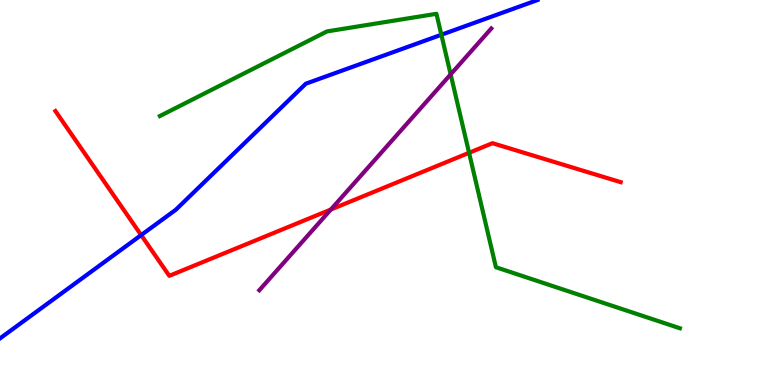[{'lines': ['blue', 'red'], 'intersections': [{'x': 1.82, 'y': 3.89}]}, {'lines': ['green', 'red'], 'intersections': [{'x': 6.05, 'y': 6.03}]}, {'lines': ['purple', 'red'], 'intersections': [{'x': 4.27, 'y': 4.56}]}, {'lines': ['blue', 'green'], 'intersections': [{'x': 5.69, 'y': 9.1}]}, {'lines': ['blue', 'purple'], 'intersections': []}, {'lines': ['green', 'purple'], 'intersections': [{'x': 5.81, 'y': 8.07}]}]